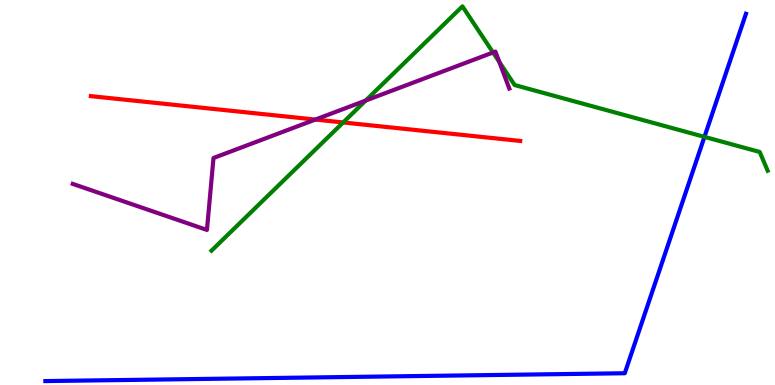[{'lines': ['blue', 'red'], 'intersections': []}, {'lines': ['green', 'red'], 'intersections': [{'x': 4.43, 'y': 6.82}]}, {'lines': ['purple', 'red'], 'intersections': [{'x': 4.07, 'y': 6.89}]}, {'lines': ['blue', 'green'], 'intersections': [{'x': 9.09, 'y': 6.44}]}, {'lines': ['blue', 'purple'], 'intersections': []}, {'lines': ['green', 'purple'], 'intersections': [{'x': 4.72, 'y': 7.39}, {'x': 6.36, 'y': 8.64}, {'x': 6.44, 'y': 8.39}]}]